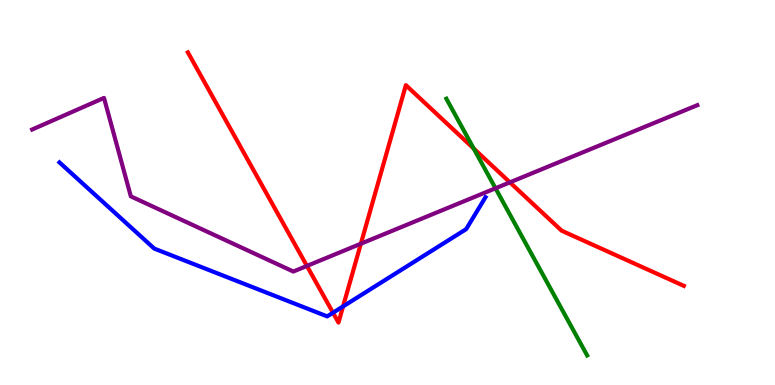[{'lines': ['blue', 'red'], 'intersections': [{'x': 4.3, 'y': 1.88}, {'x': 4.43, 'y': 2.04}]}, {'lines': ['green', 'red'], 'intersections': [{'x': 6.11, 'y': 6.14}]}, {'lines': ['purple', 'red'], 'intersections': [{'x': 3.96, 'y': 3.09}, {'x': 4.66, 'y': 3.67}, {'x': 6.58, 'y': 5.26}]}, {'lines': ['blue', 'green'], 'intersections': []}, {'lines': ['blue', 'purple'], 'intersections': []}, {'lines': ['green', 'purple'], 'intersections': [{'x': 6.39, 'y': 5.11}]}]